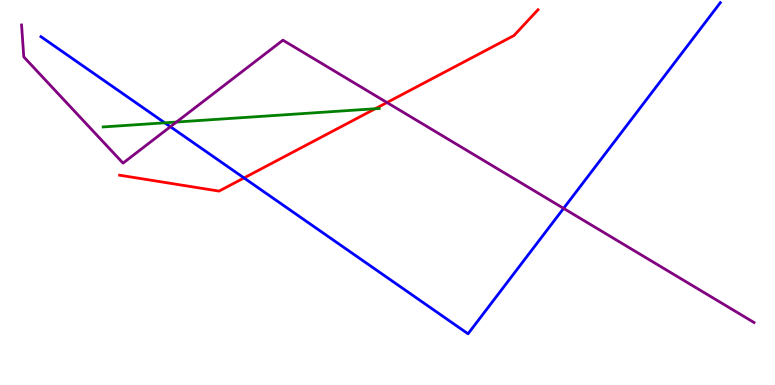[{'lines': ['blue', 'red'], 'intersections': [{'x': 3.15, 'y': 5.38}]}, {'lines': ['green', 'red'], 'intersections': [{'x': 4.84, 'y': 7.18}]}, {'lines': ['purple', 'red'], 'intersections': [{'x': 4.99, 'y': 7.34}]}, {'lines': ['blue', 'green'], 'intersections': [{'x': 2.13, 'y': 6.81}]}, {'lines': ['blue', 'purple'], 'intersections': [{'x': 2.2, 'y': 6.71}, {'x': 7.27, 'y': 4.59}]}, {'lines': ['green', 'purple'], 'intersections': [{'x': 2.28, 'y': 6.83}]}]